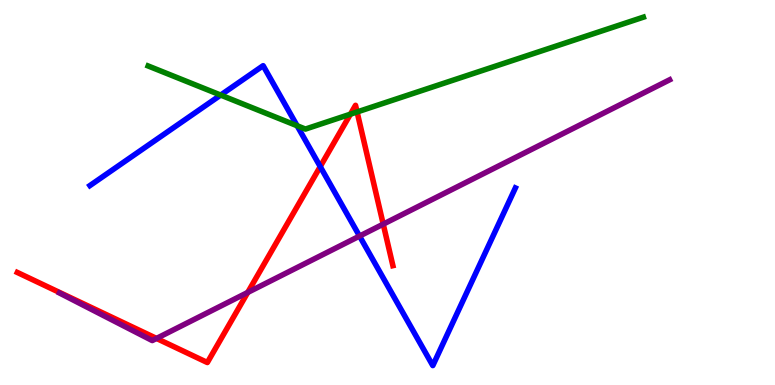[{'lines': ['blue', 'red'], 'intersections': [{'x': 4.13, 'y': 5.67}]}, {'lines': ['green', 'red'], 'intersections': [{'x': 4.52, 'y': 7.03}, {'x': 4.61, 'y': 7.09}]}, {'lines': ['purple', 'red'], 'intersections': [{'x': 2.02, 'y': 1.21}, {'x': 3.2, 'y': 2.4}, {'x': 4.94, 'y': 4.18}]}, {'lines': ['blue', 'green'], 'intersections': [{'x': 2.85, 'y': 7.53}, {'x': 3.83, 'y': 6.73}]}, {'lines': ['blue', 'purple'], 'intersections': [{'x': 4.64, 'y': 3.87}]}, {'lines': ['green', 'purple'], 'intersections': []}]